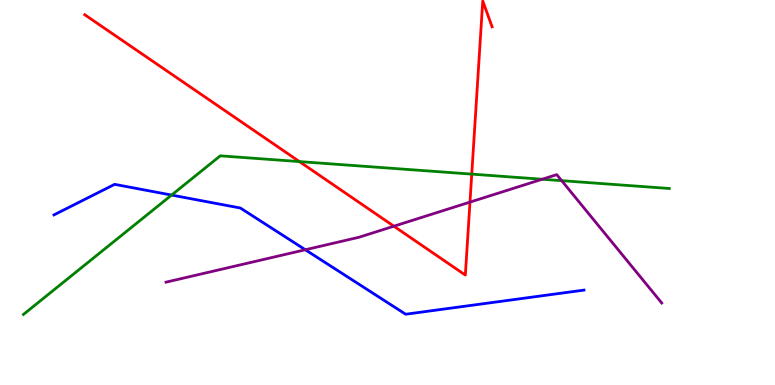[{'lines': ['blue', 'red'], 'intersections': []}, {'lines': ['green', 'red'], 'intersections': [{'x': 3.86, 'y': 5.8}, {'x': 6.09, 'y': 5.48}]}, {'lines': ['purple', 'red'], 'intersections': [{'x': 5.08, 'y': 4.12}, {'x': 6.06, 'y': 4.75}]}, {'lines': ['blue', 'green'], 'intersections': [{'x': 2.21, 'y': 4.93}]}, {'lines': ['blue', 'purple'], 'intersections': [{'x': 3.94, 'y': 3.51}]}, {'lines': ['green', 'purple'], 'intersections': [{'x': 7.0, 'y': 5.34}, {'x': 7.25, 'y': 5.31}]}]